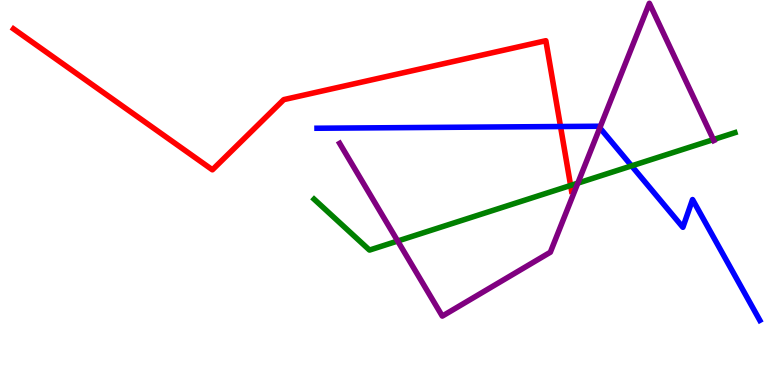[{'lines': ['blue', 'red'], 'intersections': [{'x': 7.23, 'y': 6.71}]}, {'lines': ['green', 'red'], 'intersections': [{'x': 7.36, 'y': 5.18}]}, {'lines': ['purple', 'red'], 'intersections': []}, {'lines': ['blue', 'green'], 'intersections': [{'x': 8.15, 'y': 5.69}]}, {'lines': ['blue', 'purple'], 'intersections': [{'x': 7.74, 'y': 6.68}]}, {'lines': ['green', 'purple'], 'intersections': [{'x': 5.13, 'y': 3.74}, {'x': 7.46, 'y': 5.24}, {'x': 9.21, 'y': 6.37}]}]